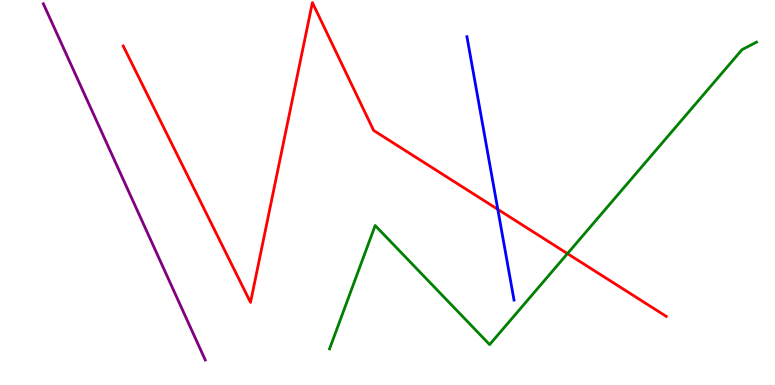[{'lines': ['blue', 'red'], 'intersections': [{'x': 6.42, 'y': 4.56}]}, {'lines': ['green', 'red'], 'intersections': [{'x': 7.32, 'y': 3.41}]}, {'lines': ['purple', 'red'], 'intersections': []}, {'lines': ['blue', 'green'], 'intersections': []}, {'lines': ['blue', 'purple'], 'intersections': []}, {'lines': ['green', 'purple'], 'intersections': []}]